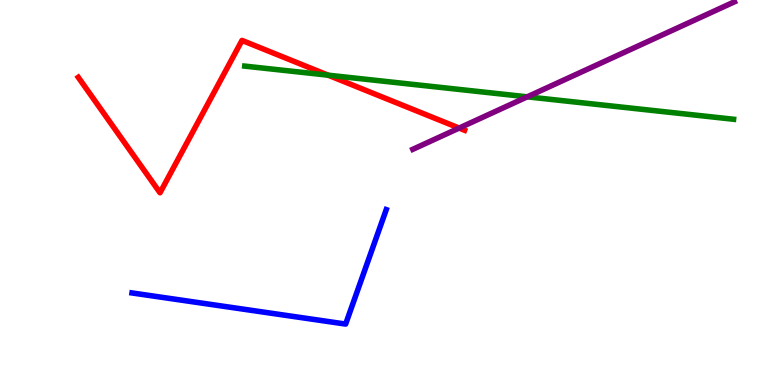[{'lines': ['blue', 'red'], 'intersections': []}, {'lines': ['green', 'red'], 'intersections': [{'x': 4.23, 'y': 8.05}]}, {'lines': ['purple', 'red'], 'intersections': [{'x': 5.92, 'y': 6.67}]}, {'lines': ['blue', 'green'], 'intersections': []}, {'lines': ['blue', 'purple'], 'intersections': []}, {'lines': ['green', 'purple'], 'intersections': [{'x': 6.8, 'y': 7.48}]}]